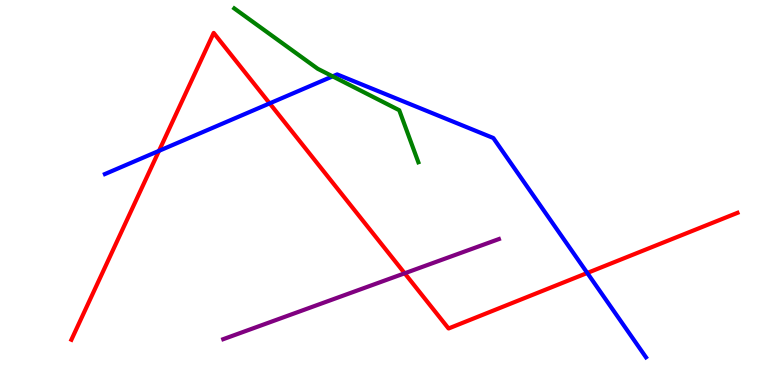[{'lines': ['blue', 'red'], 'intersections': [{'x': 2.05, 'y': 6.08}, {'x': 3.48, 'y': 7.31}, {'x': 7.58, 'y': 2.91}]}, {'lines': ['green', 'red'], 'intersections': []}, {'lines': ['purple', 'red'], 'intersections': [{'x': 5.22, 'y': 2.9}]}, {'lines': ['blue', 'green'], 'intersections': [{'x': 4.29, 'y': 8.02}]}, {'lines': ['blue', 'purple'], 'intersections': []}, {'lines': ['green', 'purple'], 'intersections': []}]